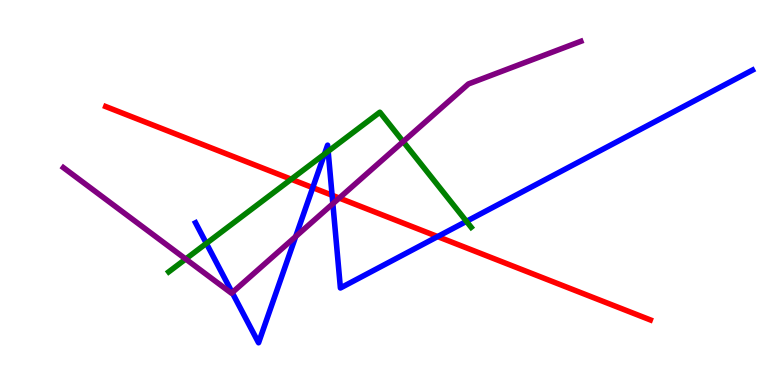[{'lines': ['blue', 'red'], 'intersections': [{'x': 4.04, 'y': 5.13}, {'x': 4.29, 'y': 4.93}, {'x': 5.65, 'y': 3.85}]}, {'lines': ['green', 'red'], 'intersections': [{'x': 3.76, 'y': 5.34}]}, {'lines': ['purple', 'red'], 'intersections': [{'x': 4.38, 'y': 4.86}]}, {'lines': ['blue', 'green'], 'intersections': [{'x': 2.66, 'y': 3.68}, {'x': 4.19, 'y': 6.0}, {'x': 4.23, 'y': 6.07}, {'x': 6.02, 'y': 4.25}]}, {'lines': ['blue', 'purple'], 'intersections': [{'x': 3.0, 'y': 2.4}, {'x': 3.82, 'y': 3.86}, {'x': 4.29, 'y': 4.71}]}, {'lines': ['green', 'purple'], 'intersections': [{'x': 2.4, 'y': 3.27}, {'x': 5.2, 'y': 6.32}]}]